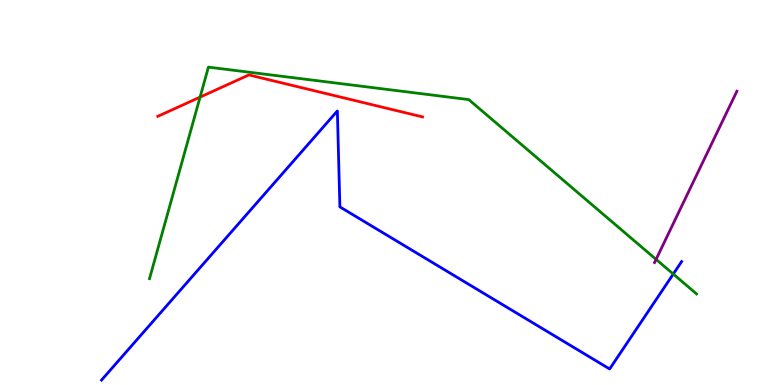[{'lines': ['blue', 'red'], 'intersections': []}, {'lines': ['green', 'red'], 'intersections': [{'x': 2.58, 'y': 7.48}]}, {'lines': ['purple', 'red'], 'intersections': []}, {'lines': ['blue', 'green'], 'intersections': [{'x': 8.69, 'y': 2.88}]}, {'lines': ['blue', 'purple'], 'intersections': []}, {'lines': ['green', 'purple'], 'intersections': [{'x': 8.47, 'y': 3.26}]}]